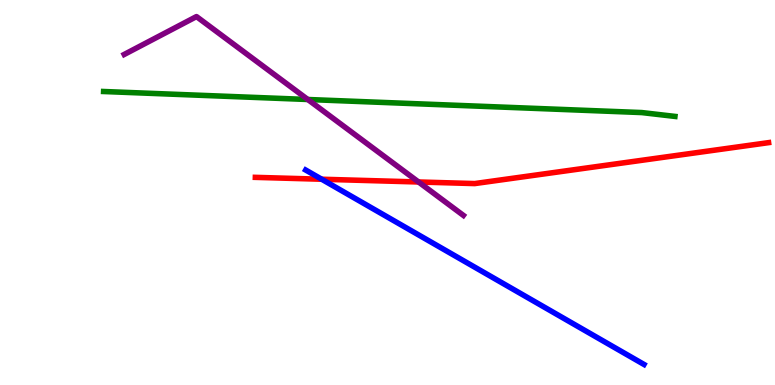[{'lines': ['blue', 'red'], 'intersections': [{'x': 4.15, 'y': 5.34}]}, {'lines': ['green', 'red'], 'intersections': []}, {'lines': ['purple', 'red'], 'intersections': [{'x': 5.4, 'y': 5.27}]}, {'lines': ['blue', 'green'], 'intersections': []}, {'lines': ['blue', 'purple'], 'intersections': []}, {'lines': ['green', 'purple'], 'intersections': [{'x': 3.97, 'y': 7.42}]}]